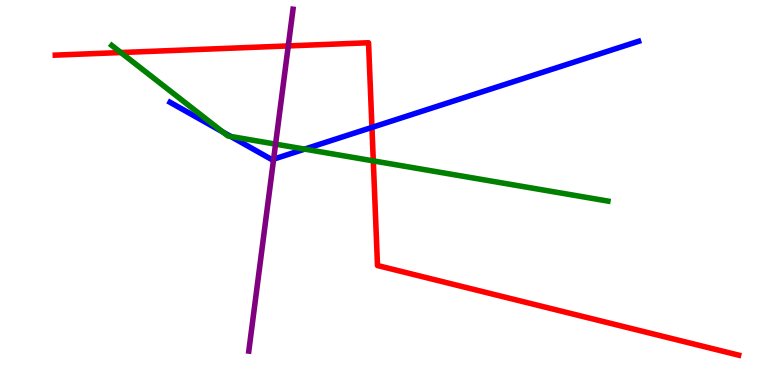[{'lines': ['blue', 'red'], 'intersections': [{'x': 4.8, 'y': 6.69}]}, {'lines': ['green', 'red'], 'intersections': [{'x': 1.56, 'y': 8.64}, {'x': 4.82, 'y': 5.82}]}, {'lines': ['purple', 'red'], 'intersections': [{'x': 3.72, 'y': 8.81}]}, {'lines': ['blue', 'green'], 'intersections': [{'x': 2.87, 'y': 6.57}, {'x': 2.98, 'y': 6.46}, {'x': 3.93, 'y': 6.13}]}, {'lines': ['blue', 'purple'], 'intersections': [{'x': 3.53, 'y': 5.87}]}, {'lines': ['green', 'purple'], 'intersections': [{'x': 3.56, 'y': 6.26}]}]